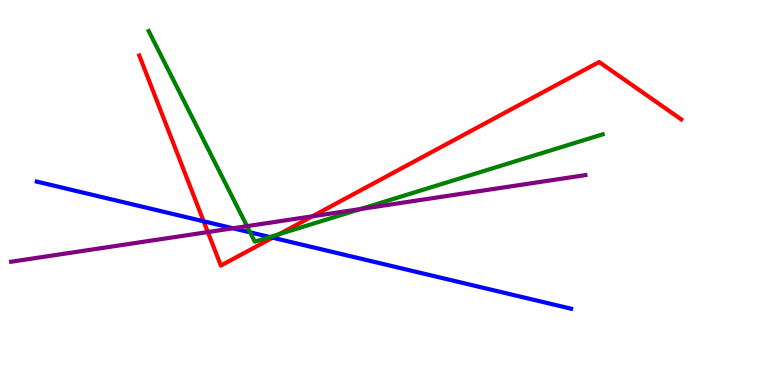[{'lines': ['blue', 'red'], 'intersections': [{'x': 2.63, 'y': 4.25}, {'x': 3.52, 'y': 3.83}]}, {'lines': ['green', 'red'], 'intersections': [{'x': 3.6, 'y': 3.92}]}, {'lines': ['purple', 'red'], 'intersections': [{'x': 2.68, 'y': 3.97}, {'x': 4.03, 'y': 4.38}]}, {'lines': ['blue', 'green'], 'intersections': [{'x': 3.23, 'y': 3.97}, {'x': 3.48, 'y': 3.84}]}, {'lines': ['blue', 'purple'], 'intersections': [{'x': 3.01, 'y': 4.07}]}, {'lines': ['green', 'purple'], 'intersections': [{'x': 3.19, 'y': 4.13}, {'x': 4.65, 'y': 4.57}]}]